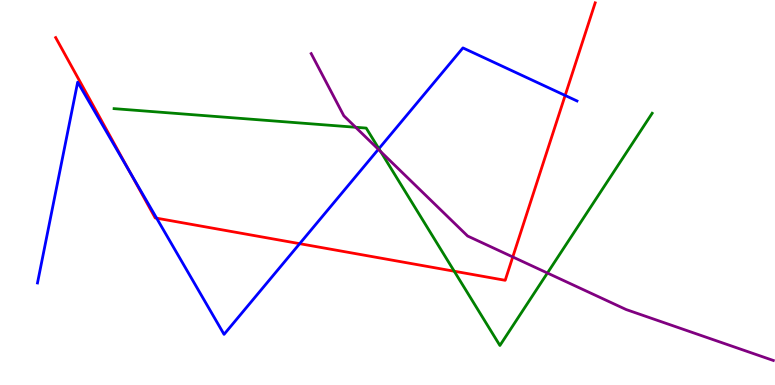[{'lines': ['blue', 'red'], 'intersections': [{'x': 1.68, 'y': 5.51}, {'x': 2.02, 'y': 4.33}, {'x': 3.87, 'y': 3.67}, {'x': 7.29, 'y': 7.52}]}, {'lines': ['green', 'red'], 'intersections': [{'x': 5.86, 'y': 2.96}]}, {'lines': ['purple', 'red'], 'intersections': [{'x': 6.62, 'y': 3.33}]}, {'lines': ['blue', 'green'], 'intersections': [{'x': 4.89, 'y': 6.14}]}, {'lines': ['blue', 'purple'], 'intersections': [{'x': 4.88, 'y': 6.12}]}, {'lines': ['green', 'purple'], 'intersections': [{'x': 4.59, 'y': 6.69}, {'x': 4.91, 'y': 6.06}, {'x': 7.06, 'y': 2.91}]}]